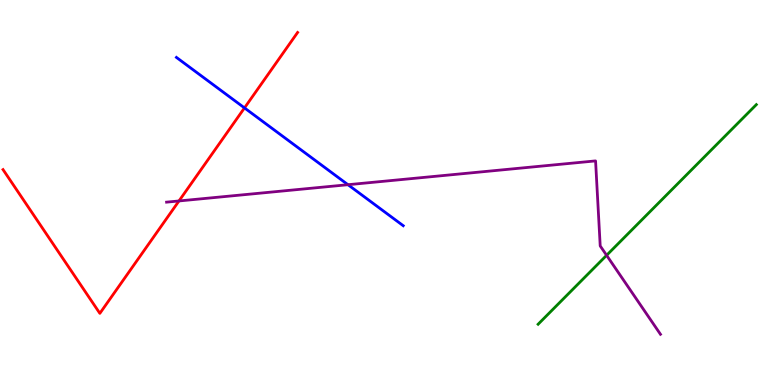[{'lines': ['blue', 'red'], 'intersections': [{'x': 3.15, 'y': 7.2}]}, {'lines': ['green', 'red'], 'intersections': []}, {'lines': ['purple', 'red'], 'intersections': [{'x': 2.31, 'y': 4.78}]}, {'lines': ['blue', 'green'], 'intersections': []}, {'lines': ['blue', 'purple'], 'intersections': [{'x': 4.49, 'y': 5.2}]}, {'lines': ['green', 'purple'], 'intersections': [{'x': 7.83, 'y': 3.37}]}]